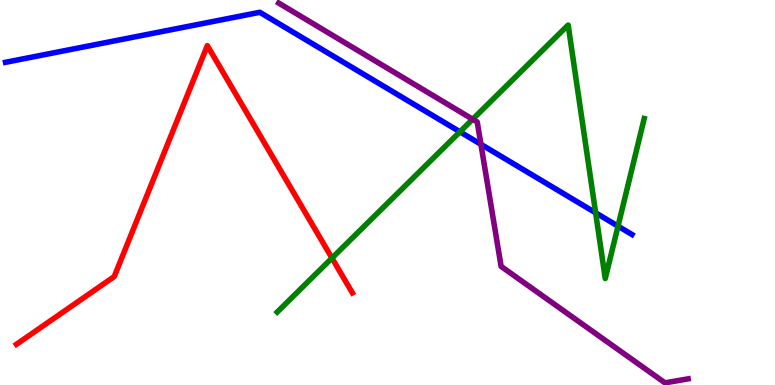[{'lines': ['blue', 'red'], 'intersections': []}, {'lines': ['green', 'red'], 'intersections': [{'x': 4.28, 'y': 3.3}]}, {'lines': ['purple', 'red'], 'intersections': []}, {'lines': ['blue', 'green'], 'intersections': [{'x': 5.93, 'y': 6.58}, {'x': 7.69, 'y': 4.47}, {'x': 7.97, 'y': 4.13}]}, {'lines': ['blue', 'purple'], 'intersections': [{'x': 6.21, 'y': 6.25}]}, {'lines': ['green', 'purple'], 'intersections': [{'x': 6.1, 'y': 6.9}]}]